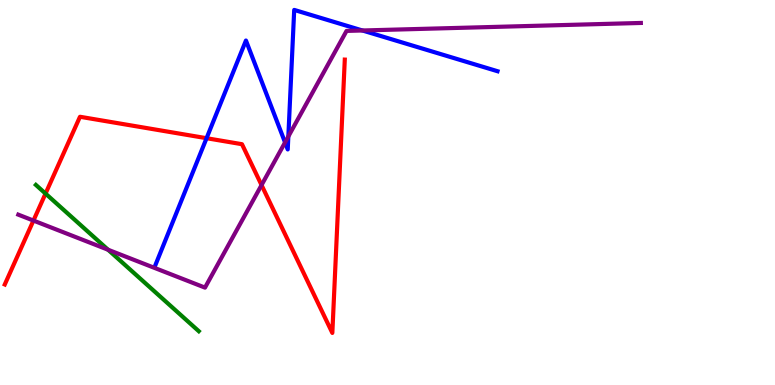[{'lines': ['blue', 'red'], 'intersections': [{'x': 2.67, 'y': 6.41}]}, {'lines': ['green', 'red'], 'intersections': [{'x': 0.588, 'y': 4.97}]}, {'lines': ['purple', 'red'], 'intersections': [{'x': 0.431, 'y': 4.27}, {'x': 3.37, 'y': 5.19}]}, {'lines': ['blue', 'green'], 'intersections': []}, {'lines': ['blue', 'purple'], 'intersections': [{'x': 3.68, 'y': 6.3}, {'x': 3.72, 'y': 6.46}, {'x': 4.68, 'y': 9.21}]}, {'lines': ['green', 'purple'], 'intersections': [{'x': 1.39, 'y': 3.51}]}]